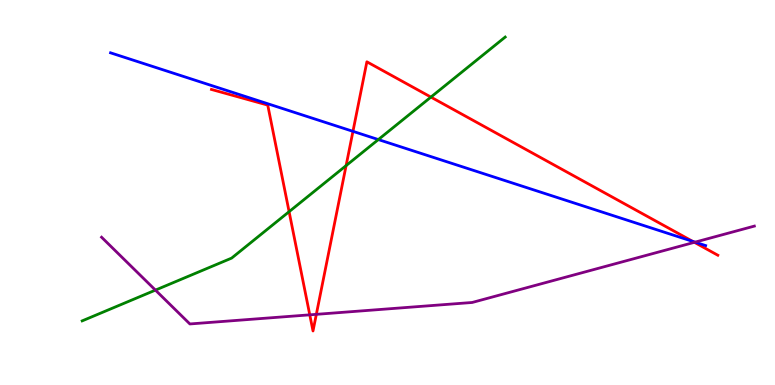[{'lines': ['blue', 'red'], 'intersections': [{'x': 4.55, 'y': 6.59}, {'x': 8.94, 'y': 3.73}]}, {'lines': ['green', 'red'], 'intersections': [{'x': 3.73, 'y': 4.5}, {'x': 4.47, 'y': 5.7}, {'x': 5.56, 'y': 7.48}]}, {'lines': ['purple', 'red'], 'intersections': [{'x': 4.0, 'y': 1.82}, {'x': 4.08, 'y': 1.84}, {'x': 8.96, 'y': 3.71}]}, {'lines': ['blue', 'green'], 'intersections': [{'x': 4.88, 'y': 6.37}]}, {'lines': ['blue', 'purple'], 'intersections': [{'x': 8.97, 'y': 3.71}]}, {'lines': ['green', 'purple'], 'intersections': [{'x': 2.01, 'y': 2.46}]}]